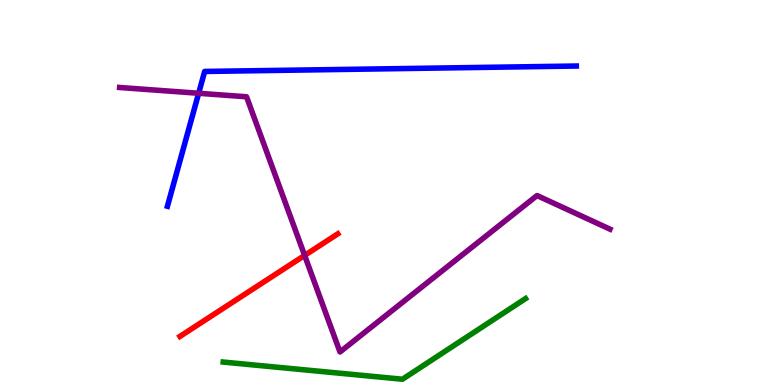[{'lines': ['blue', 'red'], 'intersections': []}, {'lines': ['green', 'red'], 'intersections': []}, {'lines': ['purple', 'red'], 'intersections': [{'x': 3.93, 'y': 3.37}]}, {'lines': ['blue', 'green'], 'intersections': []}, {'lines': ['blue', 'purple'], 'intersections': [{'x': 2.56, 'y': 7.58}]}, {'lines': ['green', 'purple'], 'intersections': []}]